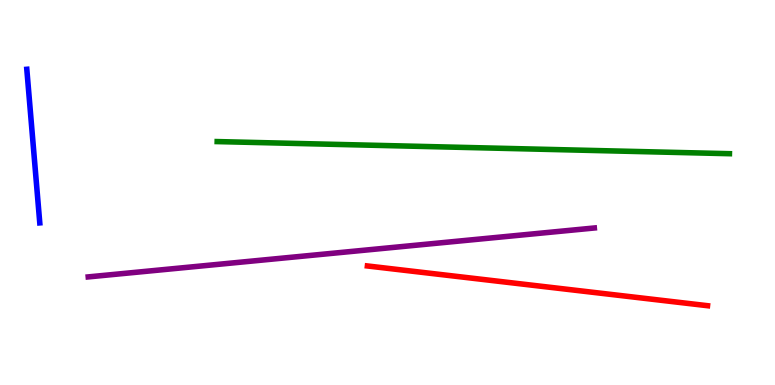[{'lines': ['blue', 'red'], 'intersections': []}, {'lines': ['green', 'red'], 'intersections': []}, {'lines': ['purple', 'red'], 'intersections': []}, {'lines': ['blue', 'green'], 'intersections': []}, {'lines': ['blue', 'purple'], 'intersections': []}, {'lines': ['green', 'purple'], 'intersections': []}]